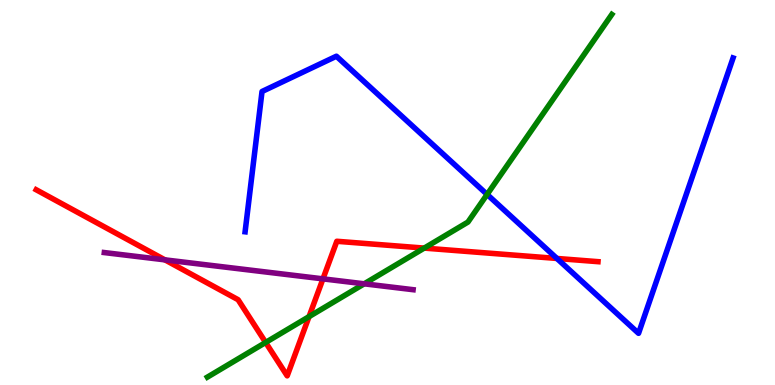[{'lines': ['blue', 'red'], 'intersections': [{'x': 7.19, 'y': 3.29}]}, {'lines': ['green', 'red'], 'intersections': [{'x': 3.43, 'y': 1.11}, {'x': 3.99, 'y': 1.78}, {'x': 5.47, 'y': 3.56}]}, {'lines': ['purple', 'red'], 'intersections': [{'x': 2.13, 'y': 3.25}, {'x': 4.17, 'y': 2.76}]}, {'lines': ['blue', 'green'], 'intersections': [{'x': 6.29, 'y': 4.95}]}, {'lines': ['blue', 'purple'], 'intersections': []}, {'lines': ['green', 'purple'], 'intersections': [{'x': 4.7, 'y': 2.63}]}]